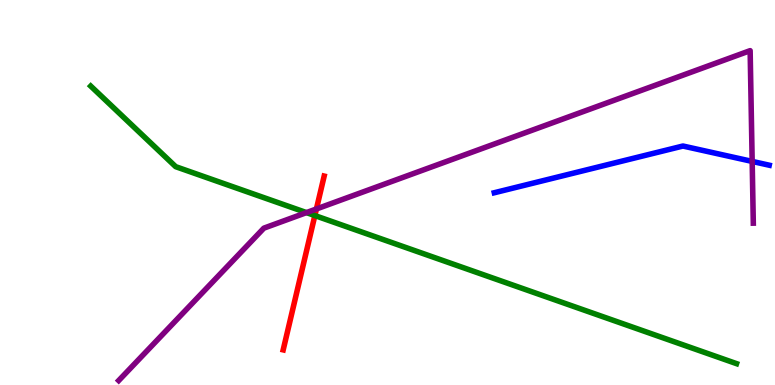[{'lines': ['blue', 'red'], 'intersections': []}, {'lines': ['green', 'red'], 'intersections': [{'x': 4.06, 'y': 4.4}]}, {'lines': ['purple', 'red'], 'intersections': [{'x': 4.08, 'y': 4.57}]}, {'lines': ['blue', 'green'], 'intersections': []}, {'lines': ['blue', 'purple'], 'intersections': [{'x': 9.71, 'y': 5.81}]}, {'lines': ['green', 'purple'], 'intersections': [{'x': 3.95, 'y': 4.48}]}]